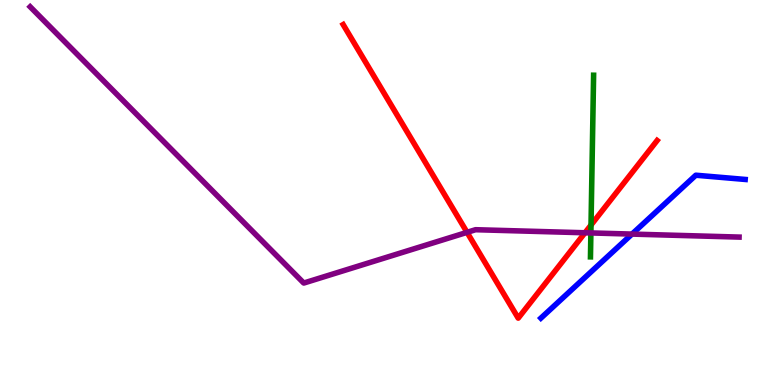[{'lines': ['blue', 'red'], 'intersections': []}, {'lines': ['green', 'red'], 'intersections': [{'x': 7.63, 'y': 4.15}]}, {'lines': ['purple', 'red'], 'intersections': [{'x': 6.03, 'y': 3.97}, {'x': 7.55, 'y': 3.95}]}, {'lines': ['blue', 'green'], 'intersections': []}, {'lines': ['blue', 'purple'], 'intersections': [{'x': 8.15, 'y': 3.92}]}, {'lines': ['green', 'purple'], 'intersections': [{'x': 7.62, 'y': 3.95}]}]